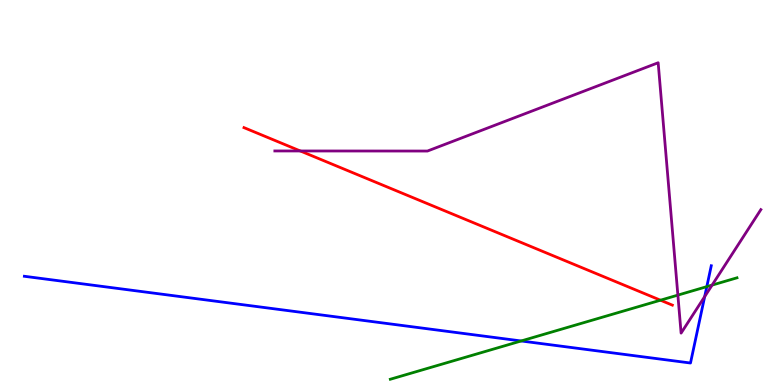[{'lines': ['blue', 'red'], 'intersections': []}, {'lines': ['green', 'red'], 'intersections': [{'x': 8.52, 'y': 2.2}]}, {'lines': ['purple', 'red'], 'intersections': [{'x': 3.88, 'y': 6.08}]}, {'lines': ['blue', 'green'], 'intersections': [{'x': 6.72, 'y': 1.14}, {'x': 9.12, 'y': 2.55}]}, {'lines': ['blue', 'purple'], 'intersections': [{'x': 9.09, 'y': 2.3}]}, {'lines': ['green', 'purple'], 'intersections': [{'x': 8.75, 'y': 2.33}, {'x': 9.19, 'y': 2.59}]}]